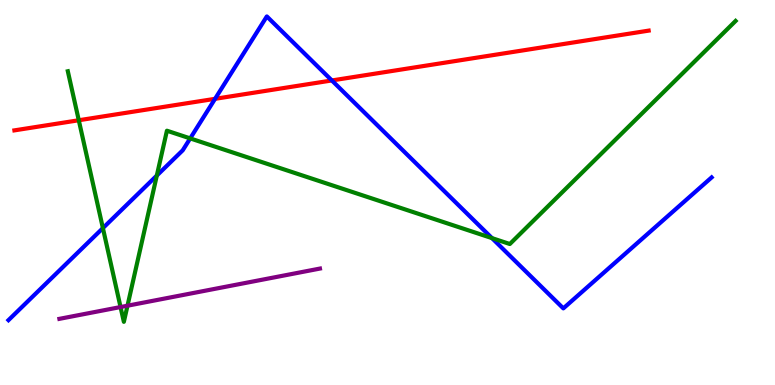[{'lines': ['blue', 'red'], 'intersections': [{'x': 2.78, 'y': 7.43}, {'x': 4.28, 'y': 7.91}]}, {'lines': ['green', 'red'], 'intersections': [{'x': 1.02, 'y': 6.88}]}, {'lines': ['purple', 'red'], 'intersections': []}, {'lines': ['blue', 'green'], 'intersections': [{'x': 1.33, 'y': 4.08}, {'x': 2.02, 'y': 5.44}, {'x': 2.45, 'y': 6.41}, {'x': 6.35, 'y': 3.82}]}, {'lines': ['blue', 'purple'], 'intersections': []}, {'lines': ['green', 'purple'], 'intersections': [{'x': 1.56, 'y': 2.02}, {'x': 1.65, 'y': 2.06}]}]